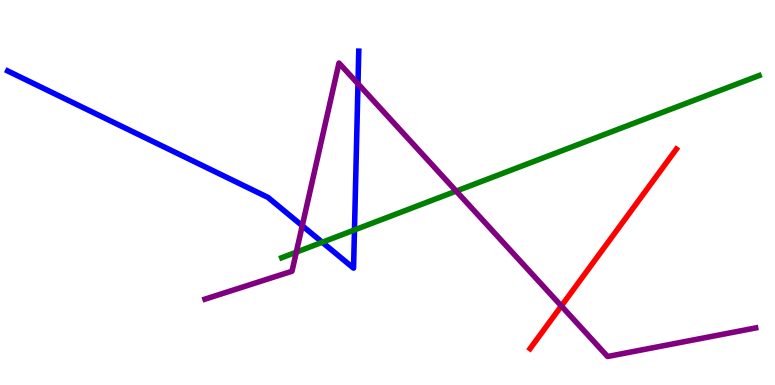[{'lines': ['blue', 'red'], 'intersections': []}, {'lines': ['green', 'red'], 'intersections': []}, {'lines': ['purple', 'red'], 'intersections': [{'x': 7.24, 'y': 2.05}]}, {'lines': ['blue', 'green'], 'intersections': [{'x': 4.16, 'y': 3.71}, {'x': 4.57, 'y': 4.03}]}, {'lines': ['blue', 'purple'], 'intersections': [{'x': 3.9, 'y': 4.14}, {'x': 4.62, 'y': 7.82}]}, {'lines': ['green', 'purple'], 'intersections': [{'x': 3.82, 'y': 3.45}, {'x': 5.89, 'y': 5.04}]}]